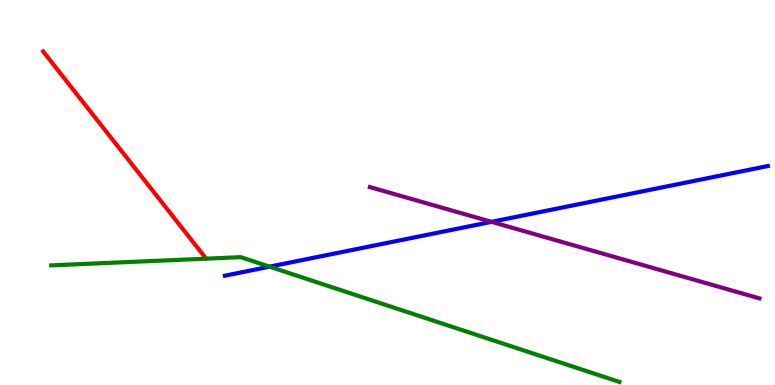[{'lines': ['blue', 'red'], 'intersections': []}, {'lines': ['green', 'red'], 'intersections': []}, {'lines': ['purple', 'red'], 'intersections': []}, {'lines': ['blue', 'green'], 'intersections': [{'x': 3.48, 'y': 3.07}]}, {'lines': ['blue', 'purple'], 'intersections': [{'x': 6.34, 'y': 4.24}]}, {'lines': ['green', 'purple'], 'intersections': []}]